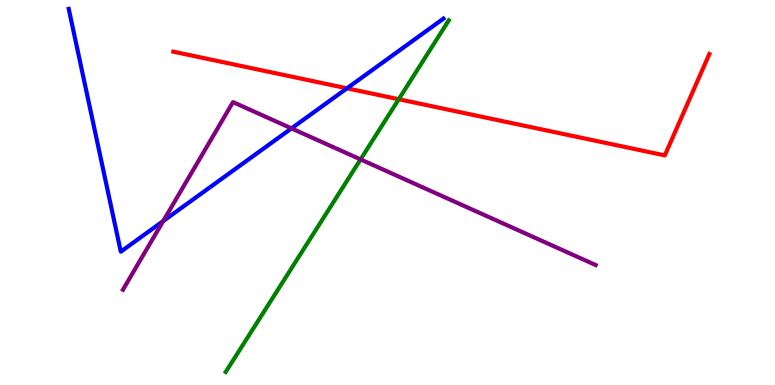[{'lines': ['blue', 'red'], 'intersections': [{'x': 4.48, 'y': 7.71}]}, {'lines': ['green', 'red'], 'intersections': [{'x': 5.15, 'y': 7.42}]}, {'lines': ['purple', 'red'], 'intersections': []}, {'lines': ['blue', 'green'], 'intersections': []}, {'lines': ['blue', 'purple'], 'intersections': [{'x': 2.11, 'y': 4.26}, {'x': 3.76, 'y': 6.67}]}, {'lines': ['green', 'purple'], 'intersections': [{'x': 4.65, 'y': 5.86}]}]